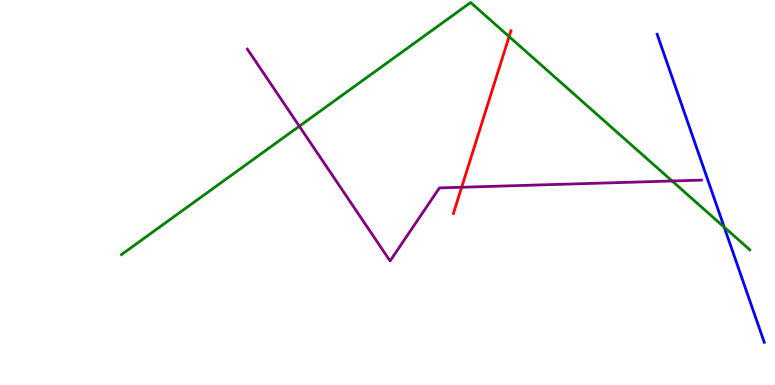[{'lines': ['blue', 'red'], 'intersections': []}, {'lines': ['green', 'red'], 'intersections': [{'x': 6.57, 'y': 9.05}]}, {'lines': ['purple', 'red'], 'intersections': [{'x': 5.96, 'y': 5.14}]}, {'lines': ['blue', 'green'], 'intersections': [{'x': 9.34, 'y': 4.1}]}, {'lines': ['blue', 'purple'], 'intersections': []}, {'lines': ['green', 'purple'], 'intersections': [{'x': 3.86, 'y': 6.72}, {'x': 8.67, 'y': 5.3}]}]